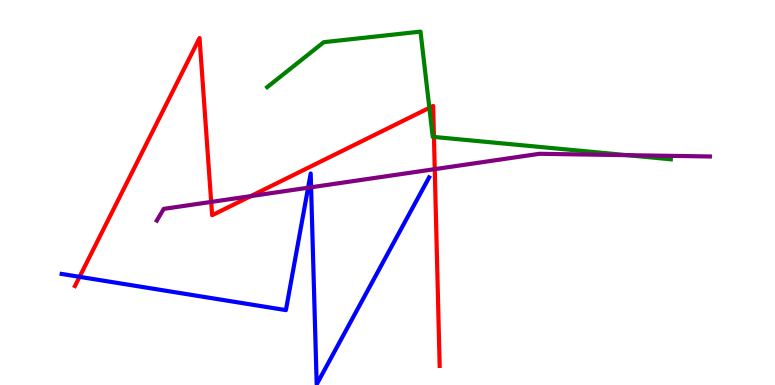[{'lines': ['blue', 'red'], 'intersections': [{'x': 1.03, 'y': 2.81}]}, {'lines': ['green', 'red'], 'intersections': [{'x': 5.54, 'y': 7.2}, {'x': 5.6, 'y': 6.44}]}, {'lines': ['purple', 'red'], 'intersections': [{'x': 2.72, 'y': 4.76}, {'x': 3.24, 'y': 4.91}, {'x': 5.61, 'y': 5.61}]}, {'lines': ['blue', 'green'], 'intersections': []}, {'lines': ['blue', 'purple'], 'intersections': [{'x': 3.98, 'y': 5.12}, {'x': 4.01, 'y': 5.14}]}, {'lines': ['green', 'purple'], 'intersections': [{'x': 8.09, 'y': 5.97}]}]